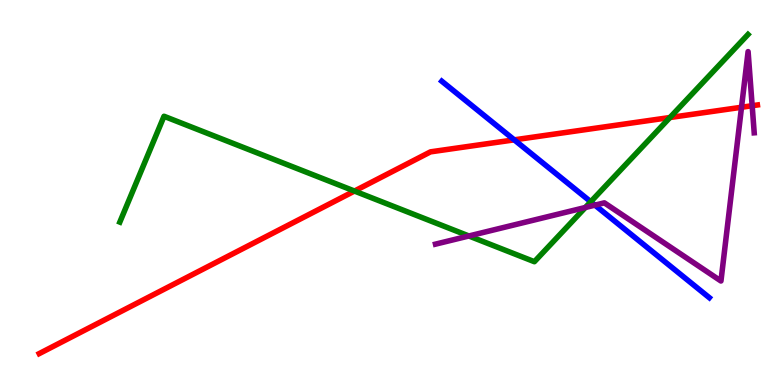[{'lines': ['blue', 'red'], 'intersections': [{'x': 6.64, 'y': 6.37}]}, {'lines': ['green', 'red'], 'intersections': [{'x': 4.57, 'y': 5.04}, {'x': 8.64, 'y': 6.95}]}, {'lines': ['purple', 'red'], 'intersections': [{'x': 9.57, 'y': 7.21}, {'x': 9.71, 'y': 7.25}]}, {'lines': ['blue', 'green'], 'intersections': [{'x': 7.62, 'y': 4.76}]}, {'lines': ['blue', 'purple'], 'intersections': [{'x': 7.68, 'y': 4.67}]}, {'lines': ['green', 'purple'], 'intersections': [{'x': 6.05, 'y': 3.87}, {'x': 7.55, 'y': 4.61}]}]